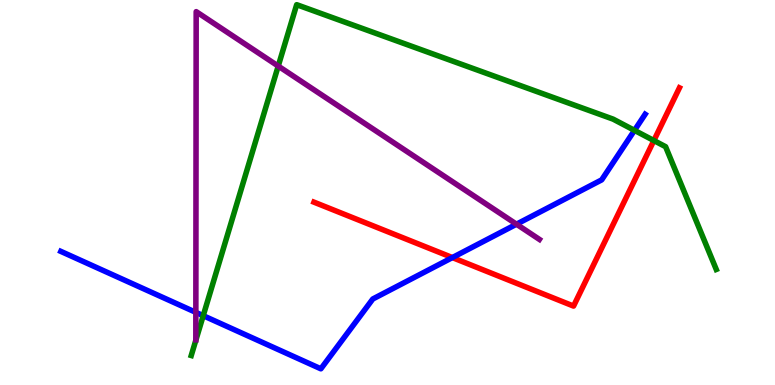[{'lines': ['blue', 'red'], 'intersections': [{'x': 5.84, 'y': 3.31}]}, {'lines': ['green', 'red'], 'intersections': [{'x': 8.44, 'y': 6.35}]}, {'lines': ['purple', 'red'], 'intersections': []}, {'lines': ['blue', 'green'], 'intersections': [{'x': 2.62, 'y': 1.8}, {'x': 8.19, 'y': 6.61}]}, {'lines': ['blue', 'purple'], 'intersections': [{'x': 2.53, 'y': 1.89}, {'x': 6.66, 'y': 4.18}]}, {'lines': ['green', 'purple'], 'intersections': [{'x': 3.59, 'y': 8.28}]}]